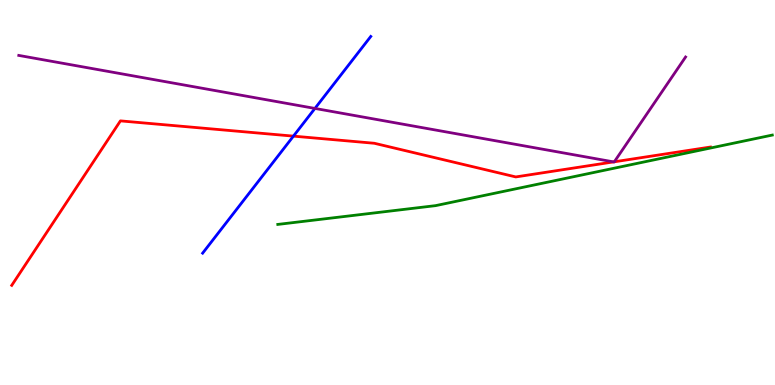[{'lines': ['blue', 'red'], 'intersections': [{'x': 3.79, 'y': 6.46}]}, {'lines': ['green', 'red'], 'intersections': []}, {'lines': ['purple', 'red'], 'intersections': [{'x': 7.92, 'y': 5.79}, {'x': 7.93, 'y': 5.8}]}, {'lines': ['blue', 'green'], 'intersections': []}, {'lines': ['blue', 'purple'], 'intersections': [{'x': 4.06, 'y': 7.18}]}, {'lines': ['green', 'purple'], 'intersections': []}]